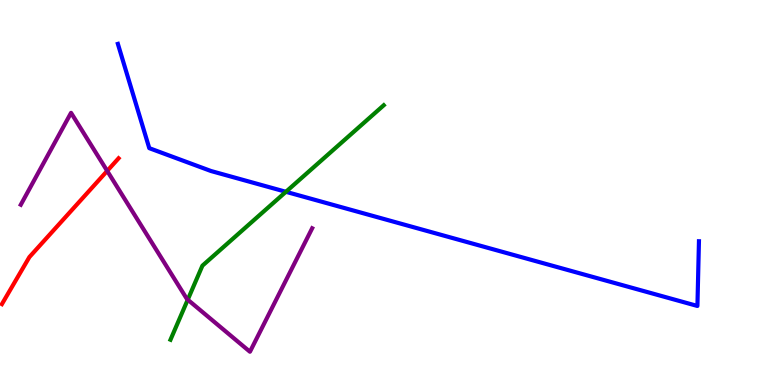[{'lines': ['blue', 'red'], 'intersections': []}, {'lines': ['green', 'red'], 'intersections': []}, {'lines': ['purple', 'red'], 'intersections': [{'x': 1.38, 'y': 5.56}]}, {'lines': ['blue', 'green'], 'intersections': [{'x': 3.69, 'y': 5.02}]}, {'lines': ['blue', 'purple'], 'intersections': []}, {'lines': ['green', 'purple'], 'intersections': [{'x': 2.42, 'y': 2.22}]}]